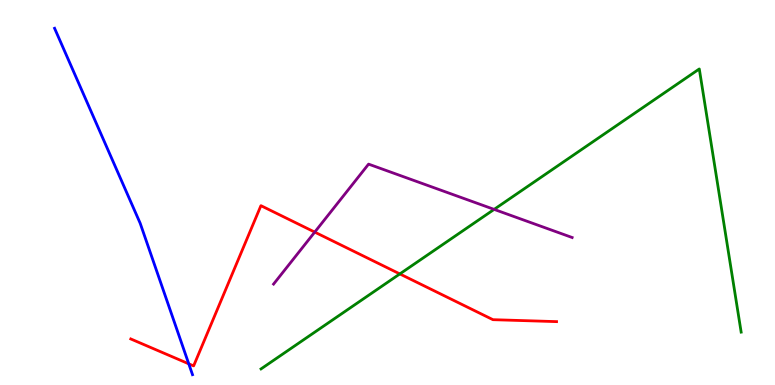[{'lines': ['blue', 'red'], 'intersections': [{'x': 2.44, 'y': 0.55}]}, {'lines': ['green', 'red'], 'intersections': [{'x': 5.16, 'y': 2.89}]}, {'lines': ['purple', 'red'], 'intersections': [{'x': 4.06, 'y': 3.97}]}, {'lines': ['blue', 'green'], 'intersections': []}, {'lines': ['blue', 'purple'], 'intersections': []}, {'lines': ['green', 'purple'], 'intersections': [{'x': 6.38, 'y': 4.56}]}]